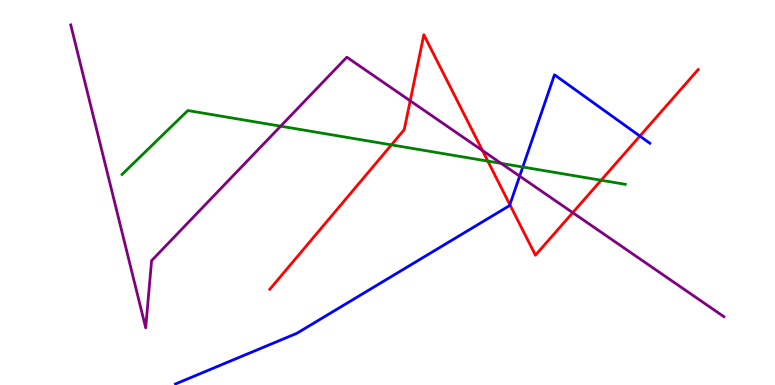[{'lines': ['blue', 'red'], 'intersections': [{'x': 6.58, 'y': 4.68}, {'x': 8.26, 'y': 6.47}]}, {'lines': ['green', 'red'], 'intersections': [{'x': 5.05, 'y': 6.24}, {'x': 6.29, 'y': 5.81}, {'x': 7.76, 'y': 5.32}]}, {'lines': ['purple', 'red'], 'intersections': [{'x': 5.29, 'y': 7.38}, {'x': 6.23, 'y': 6.09}, {'x': 7.39, 'y': 4.48}]}, {'lines': ['blue', 'green'], 'intersections': [{'x': 6.75, 'y': 5.66}]}, {'lines': ['blue', 'purple'], 'intersections': [{'x': 6.71, 'y': 5.43}]}, {'lines': ['green', 'purple'], 'intersections': [{'x': 3.62, 'y': 6.72}, {'x': 6.47, 'y': 5.76}]}]